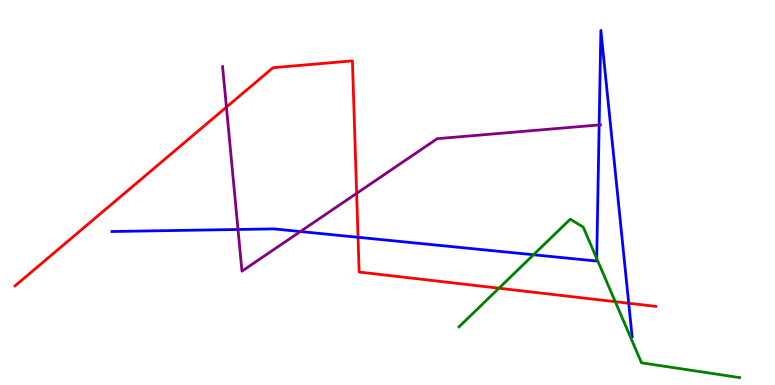[{'lines': ['blue', 'red'], 'intersections': [{'x': 4.62, 'y': 3.84}, {'x': 8.11, 'y': 2.12}]}, {'lines': ['green', 'red'], 'intersections': [{'x': 6.44, 'y': 2.51}, {'x': 7.94, 'y': 2.16}]}, {'lines': ['purple', 'red'], 'intersections': [{'x': 2.92, 'y': 7.22}, {'x': 4.6, 'y': 4.98}]}, {'lines': ['blue', 'green'], 'intersections': [{'x': 6.88, 'y': 3.38}, {'x': 7.7, 'y': 3.29}]}, {'lines': ['blue', 'purple'], 'intersections': [{'x': 3.07, 'y': 4.04}, {'x': 3.88, 'y': 3.99}, {'x': 7.73, 'y': 6.75}]}, {'lines': ['green', 'purple'], 'intersections': []}]